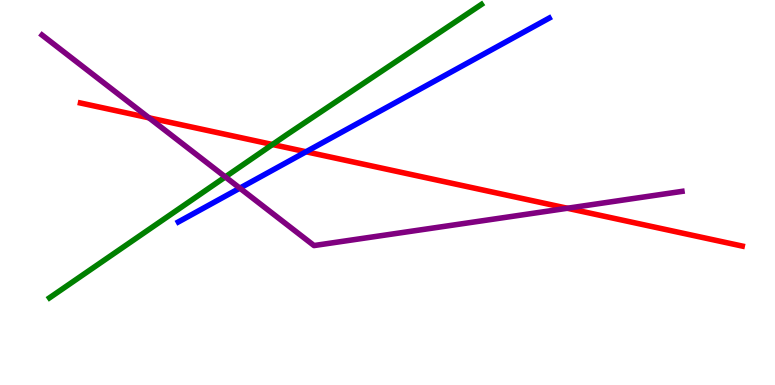[{'lines': ['blue', 'red'], 'intersections': [{'x': 3.95, 'y': 6.06}]}, {'lines': ['green', 'red'], 'intersections': [{'x': 3.52, 'y': 6.25}]}, {'lines': ['purple', 'red'], 'intersections': [{'x': 1.92, 'y': 6.94}, {'x': 7.32, 'y': 4.59}]}, {'lines': ['blue', 'green'], 'intersections': []}, {'lines': ['blue', 'purple'], 'intersections': [{'x': 3.09, 'y': 5.11}]}, {'lines': ['green', 'purple'], 'intersections': [{'x': 2.91, 'y': 5.4}]}]